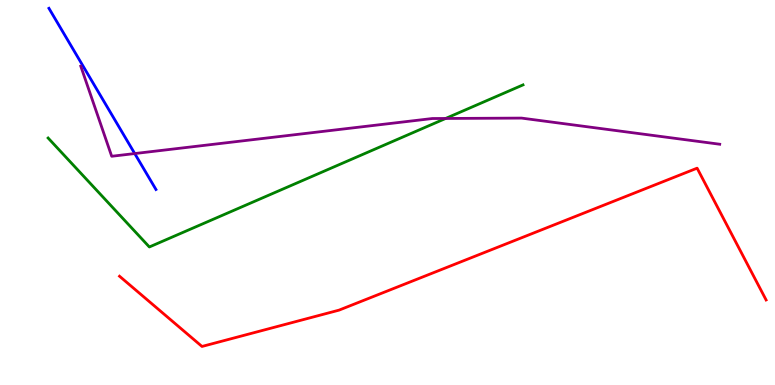[{'lines': ['blue', 'red'], 'intersections': []}, {'lines': ['green', 'red'], 'intersections': []}, {'lines': ['purple', 'red'], 'intersections': []}, {'lines': ['blue', 'green'], 'intersections': []}, {'lines': ['blue', 'purple'], 'intersections': [{'x': 1.74, 'y': 6.01}]}, {'lines': ['green', 'purple'], 'intersections': [{'x': 5.75, 'y': 6.92}]}]